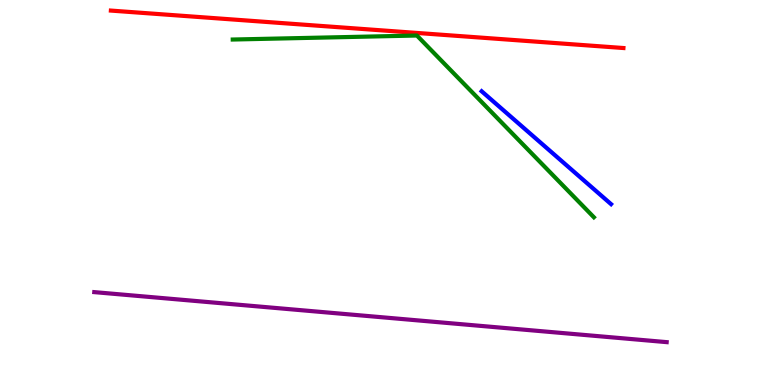[{'lines': ['blue', 'red'], 'intersections': []}, {'lines': ['green', 'red'], 'intersections': []}, {'lines': ['purple', 'red'], 'intersections': []}, {'lines': ['blue', 'green'], 'intersections': []}, {'lines': ['blue', 'purple'], 'intersections': []}, {'lines': ['green', 'purple'], 'intersections': []}]